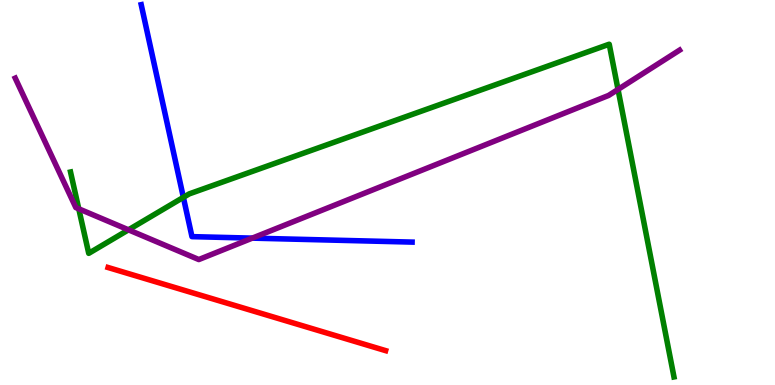[{'lines': ['blue', 'red'], 'intersections': []}, {'lines': ['green', 'red'], 'intersections': []}, {'lines': ['purple', 'red'], 'intersections': []}, {'lines': ['blue', 'green'], 'intersections': [{'x': 2.37, 'y': 4.87}]}, {'lines': ['blue', 'purple'], 'intersections': [{'x': 3.26, 'y': 3.81}]}, {'lines': ['green', 'purple'], 'intersections': [{'x': 1.02, 'y': 4.58}, {'x': 1.66, 'y': 4.03}, {'x': 7.97, 'y': 7.68}]}]